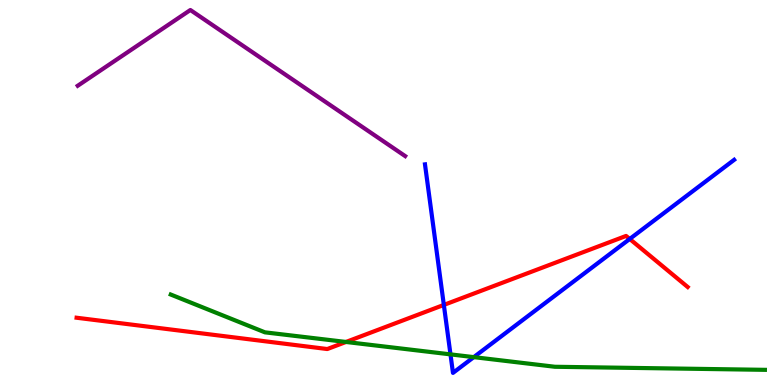[{'lines': ['blue', 'red'], 'intersections': [{'x': 5.73, 'y': 2.08}, {'x': 8.13, 'y': 3.79}]}, {'lines': ['green', 'red'], 'intersections': [{'x': 4.46, 'y': 1.12}]}, {'lines': ['purple', 'red'], 'intersections': []}, {'lines': ['blue', 'green'], 'intersections': [{'x': 5.81, 'y': 0.796}, {'x': 6.11, 'y': 0.724}]}, {'lines': ['blue', 'purple'], 'intersections': []}, {'lines': ['green', 'purple'], 'intersections': []}]